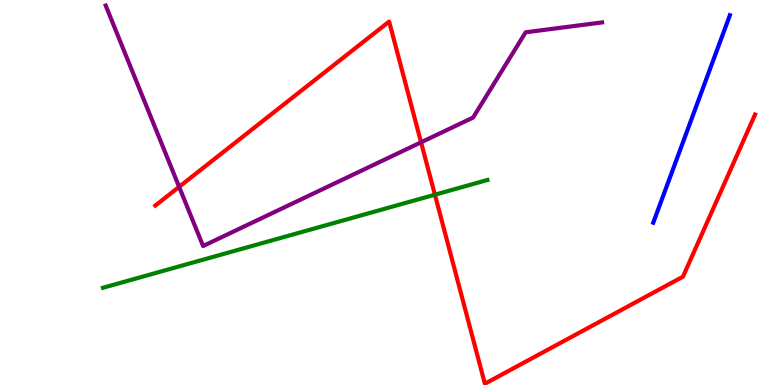[{'lines': ['blue', 'red'], 'intersections': []}, {'lines': ['green', 'red'], 'intersections': [{'x': 5.61, 'y': 4.94}]}, {'lines': ['purple', 'red'], 'intersections': [{'x': 2.31, 'y': 5.15}, {'x': 5.43, 'y': 6.3}]}, {'lines': ['blue', 'green'], 'intersections': []}, {'lines': ['blue', 'purple'], 'intersections': []}, {'lines': ['green', 'purple'], 'intersections': []}]